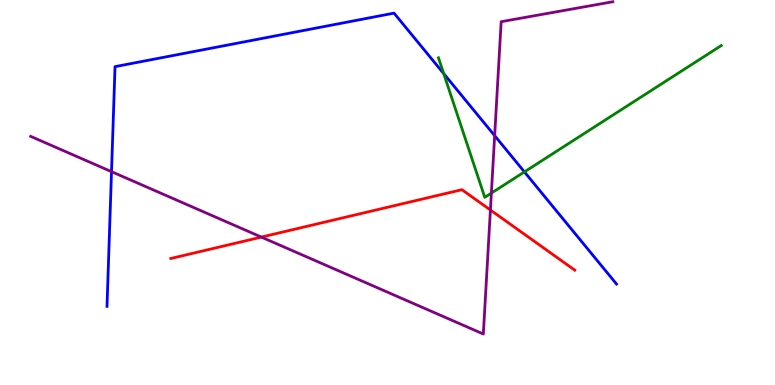[{'lines': ['blue', 'red'], 'intersections': []}, {'lines': ['green', 'red'], 'intersections': []}, {'lines': ['purple', 'red'], 'intersections': [{'x': 3.37, 'y': 3.84}, {'x': 6.33, 'y': 4.55}]}, {'lines': ['blue', 'green'], 'intersections': [{'x': 5.73, 'y': 8.09}, {'x': 6.77, 'y': 5.54}]}, {'lines': ['blue', 'purple'], 'intersections': [{'x': 1.44, 'y': 5.54}, {'x': 6.38, 'y': 6.48}]}, {'lines': ['green', 'purple'], 'intersections': [{'x': 6.34, 'y': 4.98}]}]